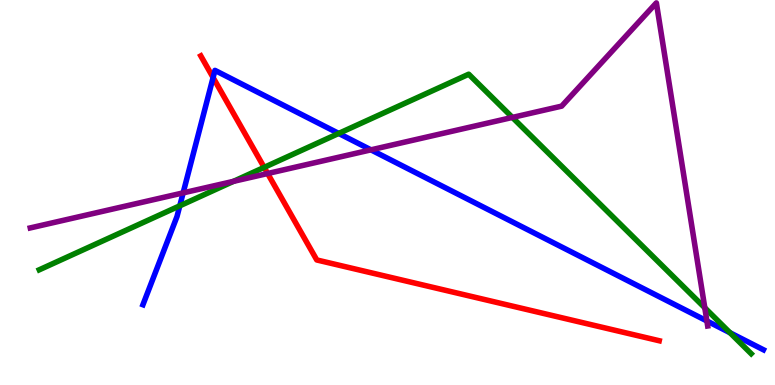[{'lines': ['blue', 'red'], 'intersections': [{'x': 2.75, 'y': 7.99}]}, {'lines': ['green', 'red'], 'intersections': [{'x': 3.41, 'y': 5.65}]}, {'lines': ['purple', 'red'], 'intersections': [{'x': 3.45, 'y': 5.49}]}, {'lines': ['blue', 'green'], 'intersections': [{'x': 2.32, 'y': 4.65}, {'x': 4.37, 'y': 6.53}, {'x': 9.42, 'y': 1.36}]}, {'lines': ['blue', 'purple'], 'intersections': [{'x': 2.36, 'y': 4.99}, {'x': 4.79, 'y': 6.11}, {'x': 9.12, 'y': 1.66}]}, {'lines': ['green', 'purple'], 'intersections': [{'x': 3.01, 'y': 5.29}, {'x': 6.61, 'y': 6.95}, {'x': 9.09, 'y': 2.01}]}]